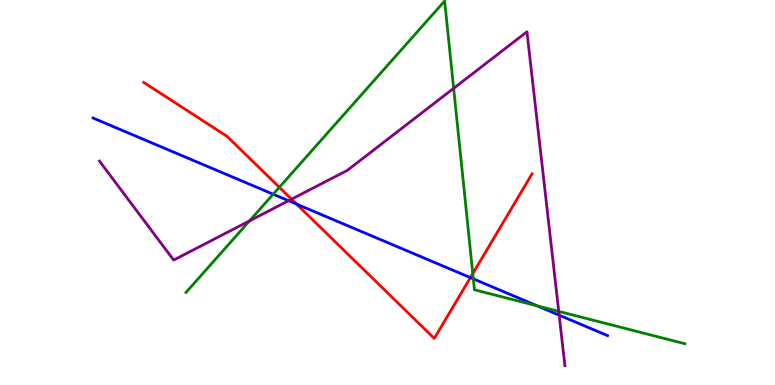[{'lines': ['blue', 'red'], 'intersections': [{'x': 3.83, 'y': 4.7}, {'x': 6.07, 'y': 2.79}]}, {'lines': ['green', 'red'], 'intersections': [{'x': 3.6, 'y': 5.14}, {'x': 6.1, 'y': 2.89}]}, {'lines': ['purple', 'red'], 'intersections': [{'x': 3.76, 'y': 4.83}]}, {'lines': ['blue', 'green'], 'intersections': [{'x': 3.53, 'y': 4.96}, {'x': 6.11, 'y': 2.76}, {'x': 6.93, 'y': 2.06}]}, {'lines': ['blue', 'purple'], 'intersections': [{'x': 3.72, 'y': 4.79}, {'x': 7.22, 'y': 1.81}]}, {'lines': ['green', 'purple'], 'intersections': [{'x': 3.22, 'y': 4.26}, {'x': 5.85, 'y': 7.71}, {'x': 7.21, 'y': 1.91}]}]